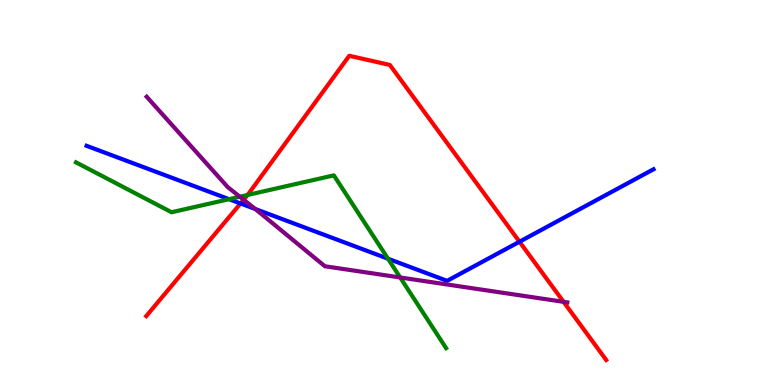[{'lines': ['blue', 'red'], 'intersections': [{'x': 3.1, 'y': 4.72}, {'x': 6.7, 'y': 3.72}]}, {'lines': ['green', 'red'], 'intersections': [{'x': 3.2, 'y': 4.94}]}, {'lines': ['purple', 'red'], 'intersections': [{'x': 3.14, 'y': 4.81}, {'x': 7.27, 'y': 2.16}]}, {'lines': ['blue', 'green'], 'intersections': [{'x': 2.96, 'y': 4.83}, {'x': 5.01, 'y': 3.28}]}, {'lines': ['blue', 'purple'], 'intersections': [{'x': 3.29, 'y': 4.57}]}, {'lines': ['green', 'purple'], 'intersections': [{'x': 3.09, 'y': 4.89}, {'x': 5.16, 'y': 2.79}]}]